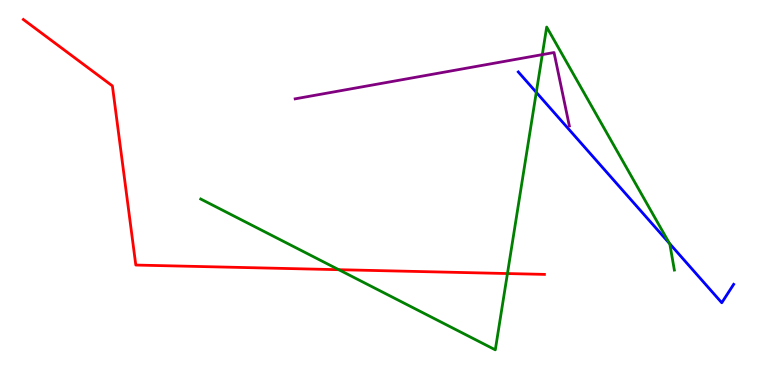[{'lines': ['blue', 'red'], 'intersections': []}, {'lines': ['green', 'red'], 'intersections': [{'x': 4.37, 'y': 2.99}, {'x': 6.55, 'y': 2.89}]}, {'lines': ['purple', 'red'], 'intersections': []}, {'lines': ['blue', 'green'], 'intersections': [{'x': 6.92, 'y': 7.6}, {'x': 8.64, 'y': 3.68}]}, {'lines': ['blue', 'purple'], 'intersections': []}, {'lines': ['green', 'purple'], 'intersections': [{'x': 7.0, 'y': 8.58}]}]